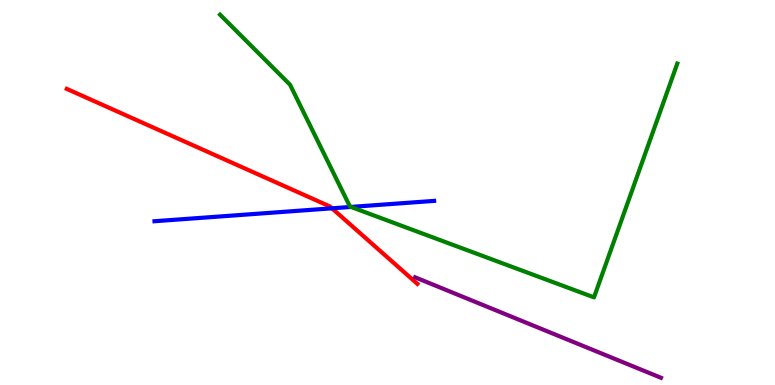[{'lines': ['blue', 'red'], 'intersections': [{'x': 4.28, 'y': 4.59}]}, {'lines': ['green', 'red'], 'intersections': []}, {'lines': ['purple', 'red'], 'intersections': []}, {'lines': ['blue', 'green'], 'intersections': [{'x': 4.53, 'y': 4.63}]}, {'lines': ['blue', 'purple'], 'intersections': []}, {'lines': ['green', 'purple'], 'intersections': []}]